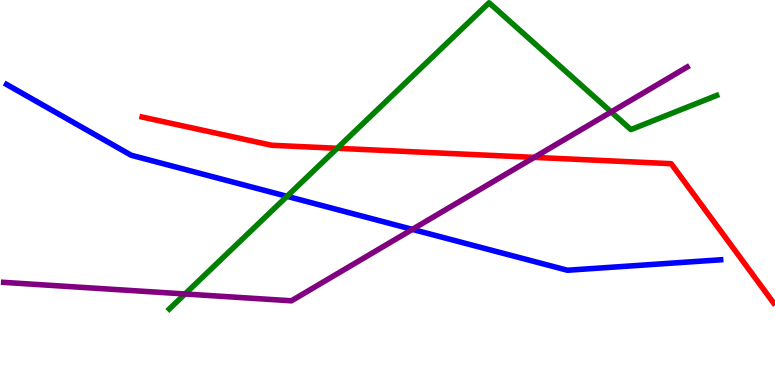[{'lines': ['blue', 'red'], 'intersections': []}, {'lines': ['green', 'red'], 'intersections': [{'x': 4.35, 'y': 6.15}]}, {'lines': ['purple', 'red'], 'intersections': [{'x': 6.89, 'y': 5.91}]}, {'lines': ['blue', 'green'], 'intersections': [{'x': 3.7, 'y': 4.9}]}, {'lines': ['blue', 'purple'], 'intersections': [{'x': 5.32, 'y': 4.04}]}, {'lines': ['green', 'purple'], 'intersections': [{'x': 2.39, 'y': 2.36}, {'x': 7.89, 'y': 7.09}]}]